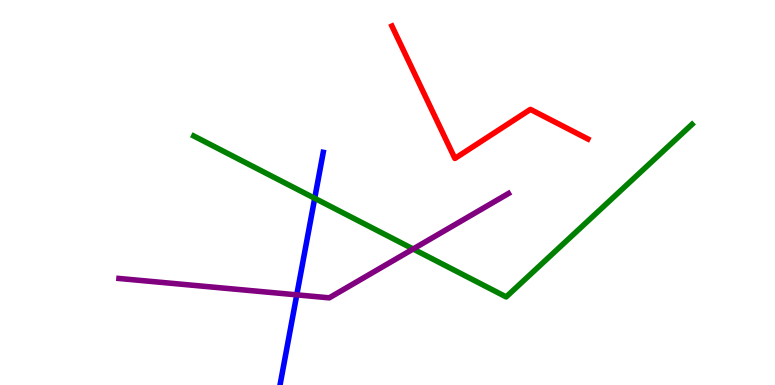[{'lines': ['blue', 'red'], 'intersections': []}, {'lines': ['green', 'red'], 'intersections': []}, {'lines': ['purple', 'red'], 'intersections': []}, {'lines': ['blue', 'green'], 'intersections': [{'x': 4.06, 'y': 4.85}]}, {'lines': ['blue', 'purple'], 'intersections': [{'x': 3.83, 'y': 2.34}]}, {'lines': ['green', 'purple'], 'intersections': [{'x': 5.33, 'y': 3.53}]}]